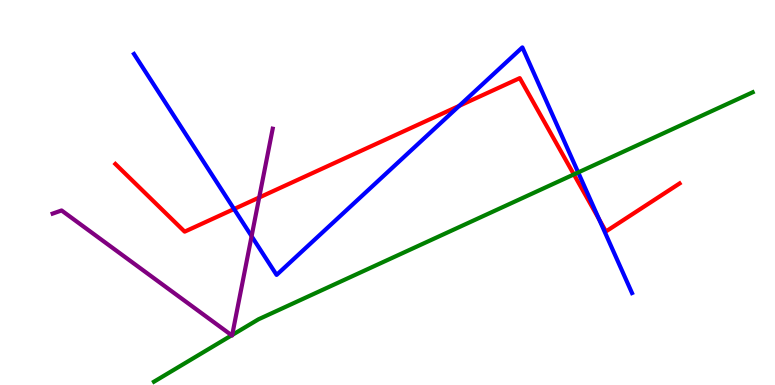[{'lines': ['blue', 'red'], 'intersections': [{'x': 3.02, 'y': 4.57}, {'x': 5.92, 'y': 7.25}, {'x': 7.73, 'y': 4.3}]}, {'lines': ['green', 'red'], 'intersections': [{'x': 7.4, 'y': 5.47}]}, {'lines': ['purple', 'red'], 'intersections': [{'x': 3.34, 'y': 4.87}]}, {'lines': ['blue', 'green'], 'intersections': [{'x': 7.46, 'y': 5.52}]}, {'lines': ['blue', 'purple'], 'intersections': [{'x': 3.25, 'y': 3.87}]}, {'lines': ['green', 'purple'], 'intersections': [{'x': 2.99, 'y': 1.29}, {'x': 3.0, 'y': 1.3}]}]